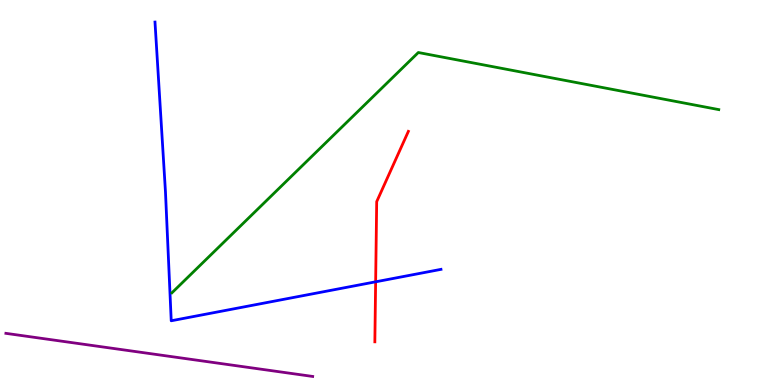[{'lines': ['blue', 'red'], 'intersections': [{'x': 4.85, 'y': 2.68}]}, {'lines': ['green', 'red'], 'intersections': []}, {'lines': ['purple', 'red'], 'intersections': []}, {'lines': ['blue', 'green'], 'intersections': []}, {'lines': ['blue', 'purple'], 'intersections': []}, {'lines': ['green', 'purple'], 'intersections': []}]